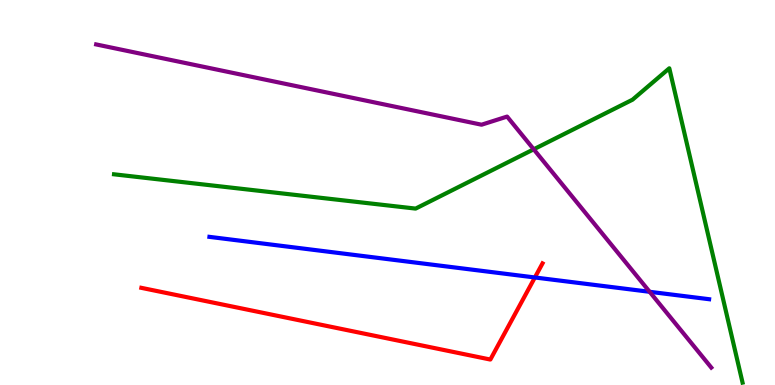[{'lines': ['blue', 'red'], 'intersections': [{'x': 6.9, 'y': 2.79}]}, {'lines': ['green', 'red'], 'intersections': []}, {'lines': ['purple', 'red'], 'intersections': []}, {'lines': ['blue', 'green'], 'intersections': []}, {'lines': ['blue', 'purple'], 'intersections': [{'x': 8.38, 'y': 2.42}]}, {'lines': ['green', 'purple'], 'intersections': [{'x': 6.89, 'y': 6.12}]}]